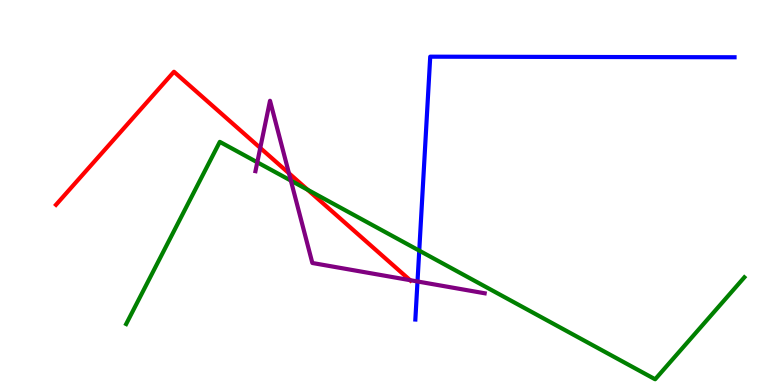[{'lines': ['blue', 'red'], 'intersections': []}, {'lines': ['green', 'red'], 'intersections': [{'x': 3.97, 'y': 5.07}]}, {'lines': ['purple', 'red'], 'intersections': [{'x': 3.36, 'y': 6.16}, {'x': 3.73, 'y': 5.5}, {'x': 5.29, 'y': 2.72}]}, {'lines': ['blue', 'green'], 'intersections': [{'x': 5.41, 'y': 3.49}]}, {'lines': ['blue', 'purple'], 'intersections': [{'x': 5.39, 'y': 2.69}]}, {'lines': ['green', 'purple'], 'intersections': [{'x': 3.32, 'y': 5.78}, {'x': 3.75, 'y': 5.31}]}]